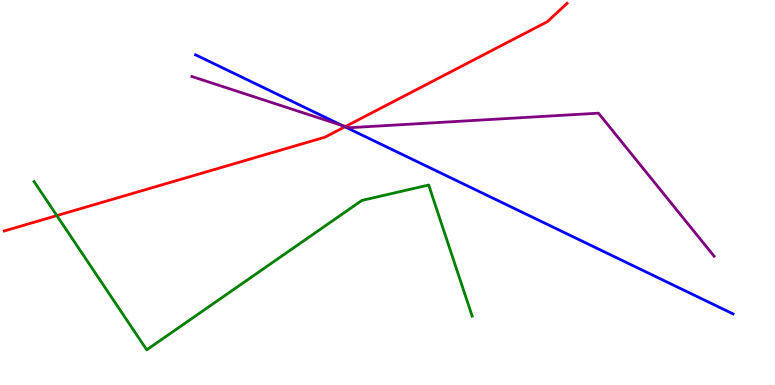[{'lines': ['blue', 'red'], 'intersections': [{'x': 4.45, 'y': 6.71}]}, {'lines': ['green', 'red'], 'intersections': [{'x': 0.734, 'y': 4.4}]}, {'lines': ['purple', 'red'], 'intersections': [{'x': 4.46, 'y': 6.71}]}, {'lines': ['blue', 'green'], 'intersections': []}, {'lines': ['blue', 'purple'], 'intersections': [{'x': 4.42, 'y': 6.74}]}, {'lines': ['green', 'purple'], 'intersections': []}]